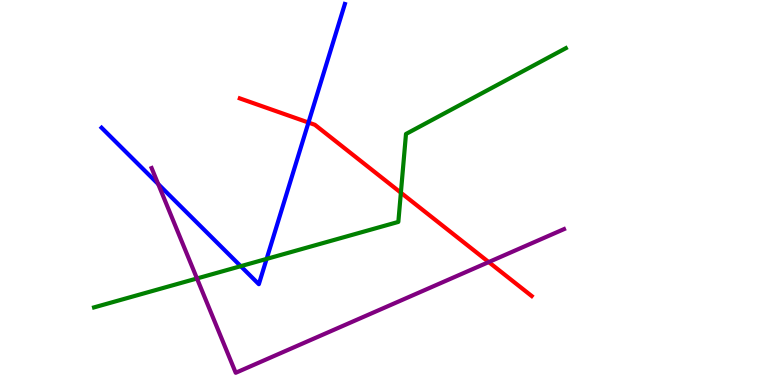[{'lines': ['blue', 'red'], 'intersections': [{'x': 3.98, 'y': 6.82}]}, {'lines': ['green', 'red'], 'intersections': [{'x': 5.17, 'y': 4.99}]}, {'lines': ['purple', 'red'], 'intersections': [{'x': 6.31, 'y': 3.19}]}, {'lines': ['blue', 'green'], 'intersections': [{'x': 3.11, 'y': 3.09}, {'x': 3.44, 'y': 3.28}]}, {'lines': ['blue', 'purple'], 'intersections': [{'x': 2.04, 'y': 5.22}]}, {'lines': ['green', 'purple'], 'intersections': [{'x': 2.54, 'y': 2.77}]}]